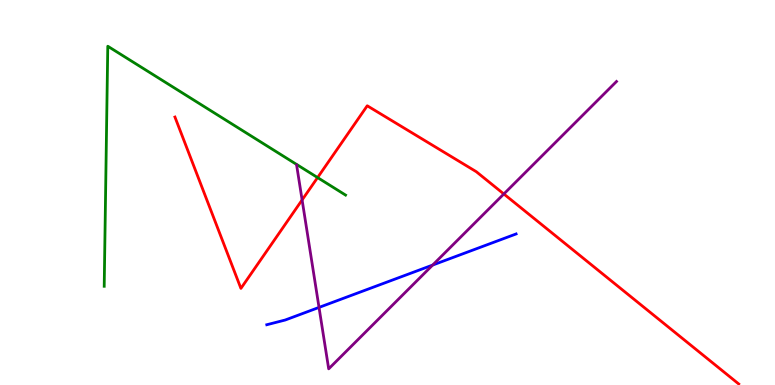[{'lines': ['blue', 'red'], 'intersections': []}, {'lines': ['green', 'red'], 'intersections': [{'x': 4.1, 'y': 5.39}]}, {'lines': ['purple', 'red'], 'intersections': [{'x': 3.9, 'y': 4.81}, {'x': 6.5, 'y': 4.96}]}, {'lines': ['blue', 'green'], 'intersections': []}, {'lines': ['blue', 'purple'], 'intersections': [{'x': 4.12, 'y': 2.02}, {'x': 5.58, 'y': 3.12}]}, {'lines': ['green', 'purple'], 'intersections': []}]